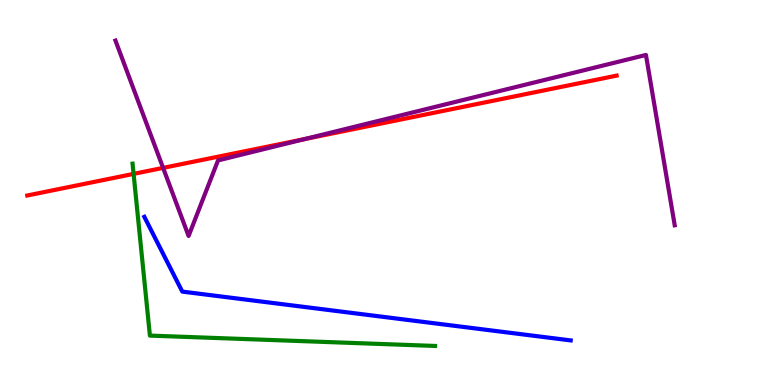[{'lines': ['blue', 'red'], 'intersections': []}, {'lines': ['green', 'red'], 'intersections': [{'x': 1.72, 'y': 5.48}]}, {'lines': ['purple', 'red'], 'intersections': [{'x': 2.1, 'y': 5.64}, {'x': 3.93, 'y': 6.39}]}, {'lines': ['blue', 'green'], 'intersections': []}, {'lines': ['blue', 'purple'], 'intersections': []}, {'lines': ['green', 'purple'], 'intersections': []}]